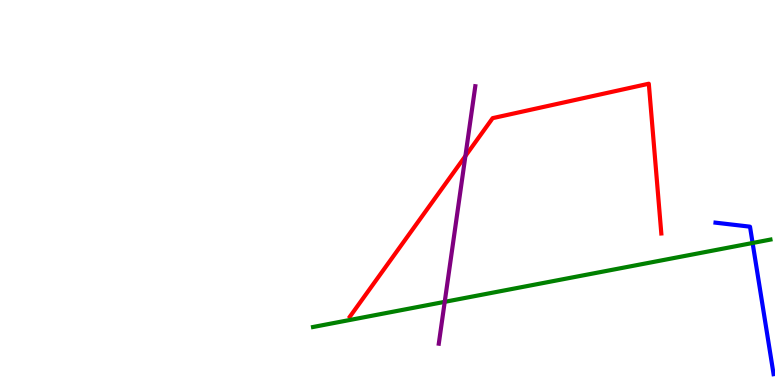[{'lines': ['blue', 'red'], 'intersections': []}, {'lines': ['green', 'red'], 'intersections': []}, {'lines': ['purple', 'red'], 'intersections': [{'x': 6.01, 'y': 5.95}]}, {'lines': ['blue', 'green'], 'intersections': [{'x': 9.71, 'y': 3.69}]}, {'lines': ['blue', 'purple'], 'intersections': []}, {'lines': ['green', 'purple'], 'intersections': [{'x': 5.74, 'y': 2.16}]}]